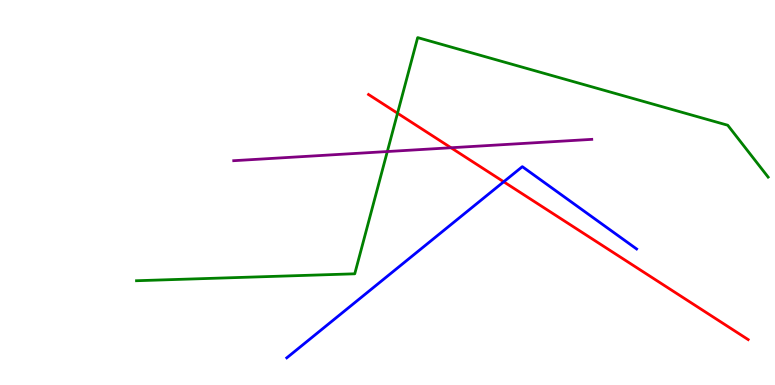[{'lines': ['blue', 'red'], 'intersections': [{'x': 6.5, 'y': 5.28}]}, {'lines': ['green', 'red'], 'intersections': [{'x': 5.13, 'y': 7.06}]}, {'lines': ['purple', 'red'], 'intersections': [{'x': 5.82, 'y': 6.16}]}, {'lines': ['blue', 'green'], 'intersections': []}, {'lines': ['blue', 'purple'], 'intersections': []}, {'lines': ['green', 'purple'], 'intersections': [{'x': 5.0, 'y': 6.06}]}]